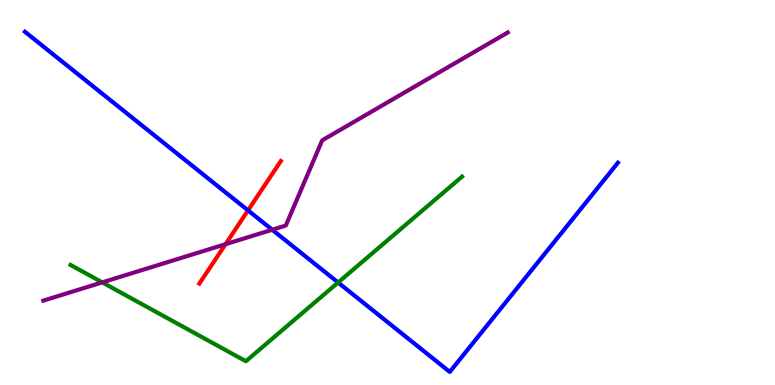[{'lines': ['blue', 'red'], 'intersections': [{'x': 3.2, 'y': 4.54}]}, {'lines': ['green', 'red'], 'intersections': []}, {'lines': ['purple', 'red'], 'intersections': [{'x': 2.91, 'y': 3.66}]}, {'lines': ['blue', 'green'], 'intersections': [{'x': 4.36, 'y': 2.66}]}, {'lines': ['blue', 'purple'], 'intersections': [{'x': 3.51, 'y': 4.03}]}, {'lines': ['green', 'purple'], 'intersections': [{'x': 1.32, 'y': 2.67}]}]